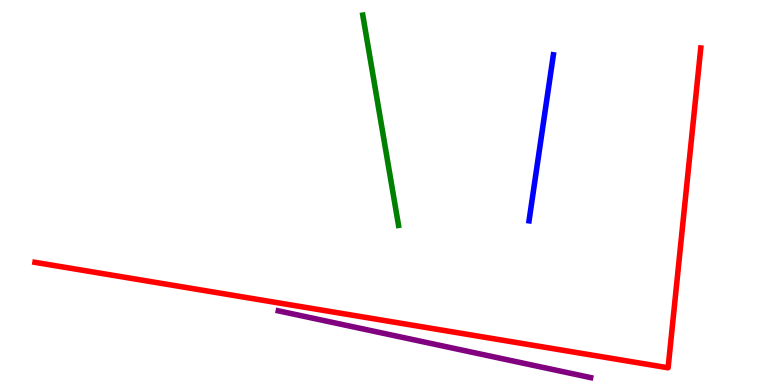[{'lines': ['blue', 'red'], 'intersections': []}, {'lines': ['green', 'red'], 'intersections': []}, {'lines': ['purple', 'red'], 'intersections': []}, {'lines': ['blue', 'green'], 'intersections': []}, {'lines': ['blue', 'purple'], 'intersections': []}, {'lines': ['green', 'purple'], 'intersections': []}]